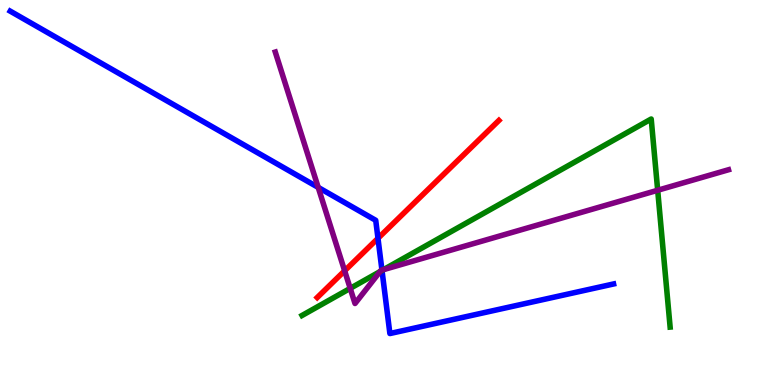[{'lines': ['blue', 'red'], 'intersections': [{'x': 4.88, 'y': 3.81}]}, {'lines': ['green', 'red'], 'intersections': []}, {'lines': ['purple', 'red'], 'intersections': [{'x': 4.45, 'y': 2.97}]}, {'lines': ['blue', 'green'], 'intersections': [{'x': 4.93, 'y': 2.97}]}, {'lines': ['blue', 'purple'], 'intersections': [{'x': 4.11, 'y': 5.13}, {'x': 4.93, 'y': 2.98}]}, {'lines': ['green', 'purple'], 'intersections': [{'x': 4.52, 'y': 2.51}, {'x': 4.9, 'y': 2.95}, {'x': 4.95, 'y': 3.0}, {'x': 8.49, 'y': 5.06}]}]